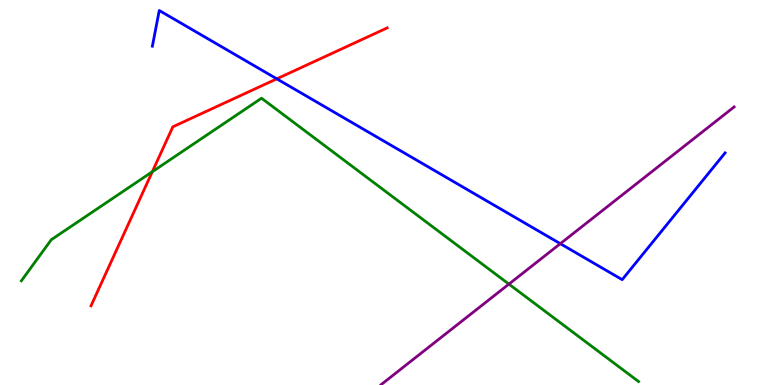[{'lines': ['blue', 'red'], 'intersections': [{'x': 3.57, 'y': 7.95}]}, {'lines': ['green', 'red'], 'intersections': [{'x': 1.97, 'y': 5.54}]}, {'lines': ['purple', 'red'], 'intersections': []}, {'lines': ['blue', 'green'], 'intersections': []}, {'lines': ['blue', 'purple'], 'intersections': [{'x': 7.23, 'y': 3.67}]}, {'lines': ['green', 'purple'], 'intersections': [{'x': 6.57, 'y': 2.62}]}]